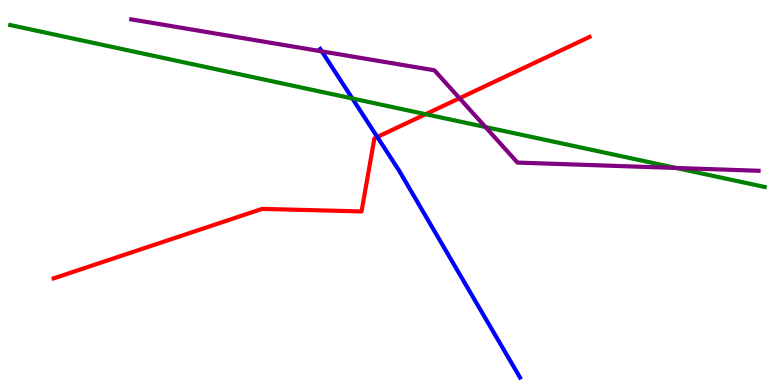[{'lines': ['blue', 'red'], 'intersections': [{'x': 4.87, 'y': 6.44}]}, {'lines': ['green', 'red'], 'intersections': [{'x': 5.49, 'y': 7.03}]}, {'lines': ['purple', 'red'], 'intersections': [{'x': 5.93, 'y': 7.45}]}, {'lines': ['blue', 'green'], 'intersections': [{'x': 4.55, 'y': 7.44}]}, {'lines': ['blue', 'purple'], 'intersections': [{'x': 4.15, 'y': 8.67}]}, {'lines': ['green', 'purple'], 'intersections': [{'x': 6.26, 'y': 6.7}, {'x': 8.72, 'y': 5.64}]}]